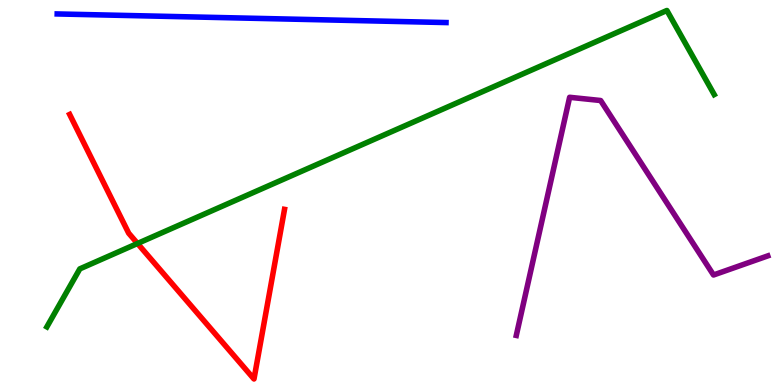[{'lines': ['blue', 'red'], 'intersections': []}, {'lines': ['green', 'red'], 'intersections': [{'x': 1.77, 'y': 3.68}]}, {'lines': ['purple', 'red'], 'intersections': []}, {'lines': ['blue', 'green'], 'intersections': []}, {'lines': ['blue', 'purple'], 'intersections': []}, {'lines': ['green', 'purple'], 'intersections': []}]